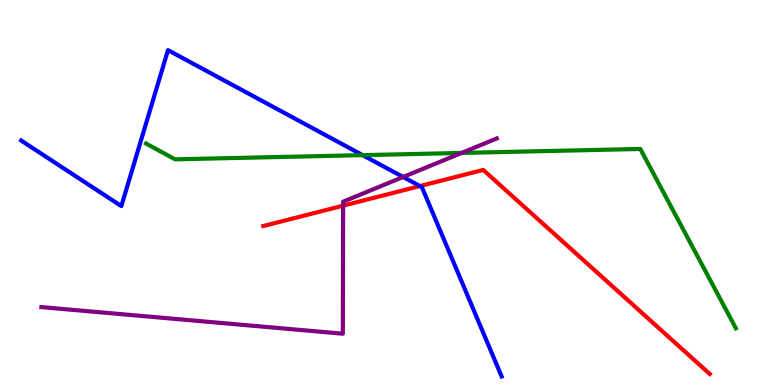[{'lines': ['blue', 'red'], 'intersections': [{'x': 5.42, 'y': 5.17}]}, {'lines': ['green', 'red'], 'intersections': []}, {'lines': ['purple', 'red'], 'intersections': [{'x': 4.43, 'y': 4.66}]}, {'lines': ['blue', 'green'], 'intersections': [{'x': 4.68, 'y': 5.97}]}, {'lines': ['blue', 'purple'], 'intersections': [{'x': 5.2, 'y': 5.4}]}, {'lines': ['green', 'purple'], 'intersections': [{'x': 5.96, 'y': 6.03}]}]